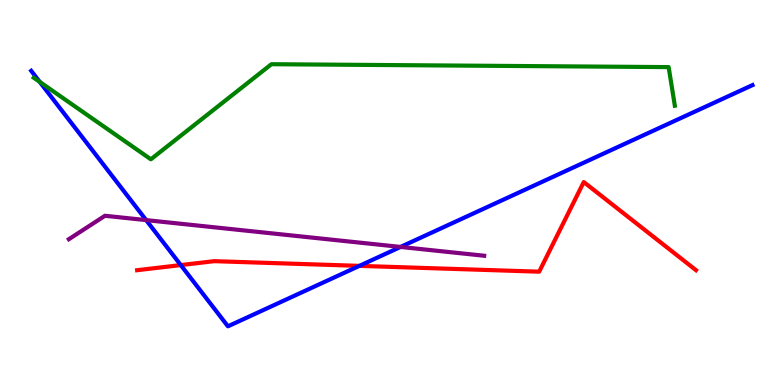[{'lines': ['blue', 'red'], 'intersections': [{'x': 2.33, 'y': 3.11}, {'x': 4.64, 'y': 3.09}]}, {'lines': ['green', 'red'], 'intersections': []}, {'lines': ['purple', 'red'], 'intersections': []}, {'lines': ['blue', 'green'], 'intersections': [{'x': 0.512, 'y': 7.87}]}, {'lines': ['blue', 'purple'], 'intersections': [{'x': 1.89, 'y': 4.28}, {'x': 5.17, 'y': 3.59}]}, {'lines': ['green', 'purple'], 'intersections': []}]